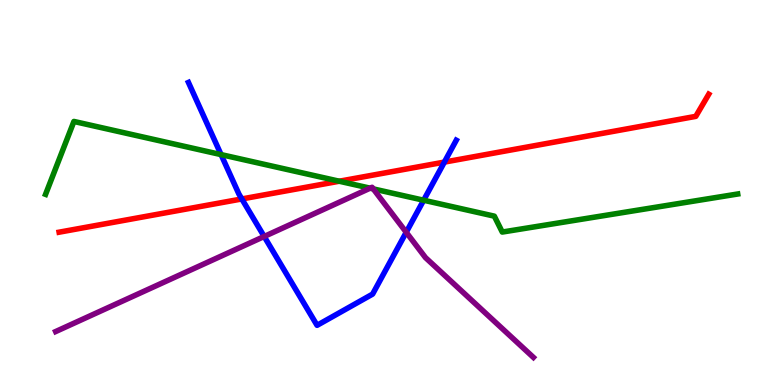[{'lines': ['blue', 'red'], 'intersections': [{'x': 3.12, 'y': 4.83}, {'x': 5.73, 'y': 5.79}]}, {'lines': ['green', 'red'], 'intersections': [{'x': 4.38, 'y': 5.29}]}, {'lines': ['purple', 'red'], 'intersections': []}, {'lines': ['blue', 'green'], 'intersections': [{'x': 2.85, 'y': 5.98}, {'x': 5.47, 'y': 4.8}]}, {'lines': ['blue', 'purple'], 'intersections': [{'x': 3.41, 'y': 3.86}, {'x': 5.24, 'y': 3.97}]}, {'lines': ['green', 'purple'], 'intersections': [{'x': 4.78, 'y': 5.11}, {'x': 4.82, 'y': 5.09}]}]